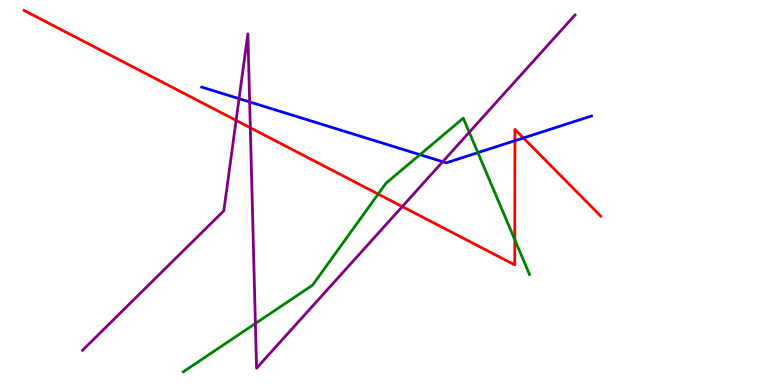[{'lines': ['blue', 'red'], 'intersections': [{'x': 6.64, 'y': 6.35}, {'x': 6.75, 'y': 6.42}]}, {'lines': ['green', 'red'], 'intersections': [{'x': 4.88, 'y': 4.96}, {'x': 6.64, 'y': 3.77}]}, {'lines': ['purple', 'red'], 'intersections': [{'x': 3.05, 'y': 6.87}, {'x': 3.23, 'y': 6.68}, {'x': 5.19, 'y': 4.63}]}, {'lines': ['blue', 'green'], 'intersections': [{'x': 5.42, 'y': 5.98}, {'x': 6.17, 'y': 6.04}]}, {'lines': ['blue', 'purple'], 'intersections': [{'x': 3.08, 'y': 7.44}, {'x': 3.22, 'y': 7.35}, {'x': 5.71, 'y': 5.8}]}, {'lines': ['green', 'purple'], 'intersections': [{'x': 3.3, 'y': 1.6}, {'x': 6.05, 'y': 6.56}]}]